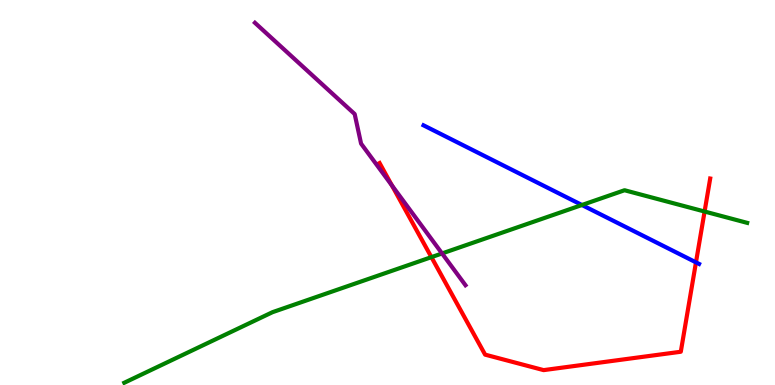[{'lines': ['blue', 'red'], 'intersections': [{'x': 8.98, 'y': 3.19}]}, {'lines': ['green', 'red'], 'intersections': [{'x': 5.57, 'y': 3.32}, {'x': 9.09, 'y': 4.51}]}, {'lines': ['purple', 'red'], 'intersections': [{'x': 5.06, 'y': 5.18}]}, {'lines': ['blue', 'green'], 'intersections': [{'x': 7.51, 'y': 4.68}]}, {'lines': ['blue', 'purple'], 'intersections': []}, {'lines': ['green', 'purple'], 'intersections': [{'x': 5.7, 'y': 3.42}]}]